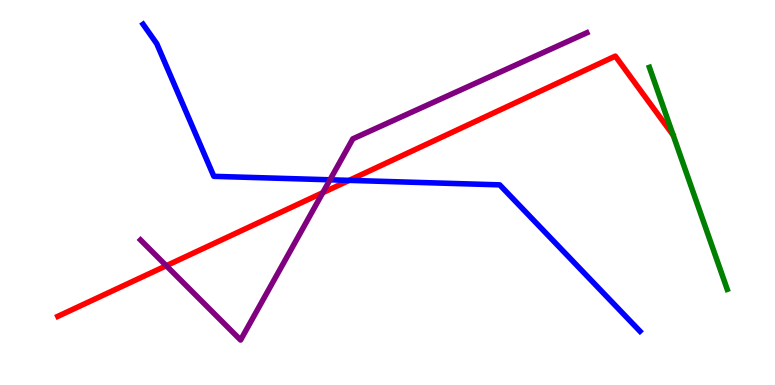[{'lines': ['blue', 'red'], 'intersections': [{'x': 4.51, 'y': 5.32}]}, {'lines': ['green', 'red'], 'intersections': []}, {'lines': ['purple', 'red'], 'intersections': [{'x': 2.15, 'y': 3.1}, {'x': 4.17, 'y': 5.0}]}, {'lines': ['blue', 'green'], 'intersections': []}, {'lines': ['blue', 'purple'], 'intersections': [{'x': 4.26, 'y': 5.33}]}, {'lines': ['green', 'purple'], 'intersections': []}]